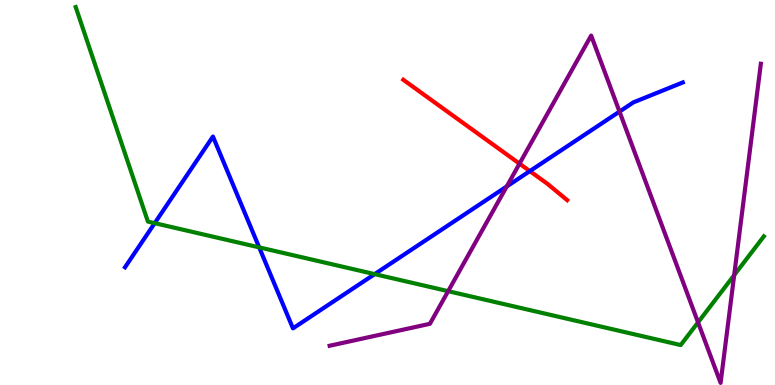[{'lines': ['blue', 'red'], 'intersections': [{'x': 6.84, 'y': 5.56}]}, {'lines': ['green', 'red'], 'intersections': []}, {'lines': ['purple', 'red'], 'intersections': [{'x': 6.7, 'y': 5.75}]}, {'lines': ['blue', 'green'], 'intersections': [{'x': 2.0, 'y': 4.2}, {'x': 3.34, 'y': 3.57}, {'x': 4.83, 'y': 2.88}]}, {'lines': ['blue', 'purple'], 'intersections': [{'x': 6.54, 'y': 5.16}, {'x': 7.99, 'y': 7.1}]}, {'lines': ['green', 'purple'], 'intersections': [{'x': 5.78, 'y': 2.44}, {'x': 9.01, 'y': 1.63}, {'x': 9.47, 'y': 2.85}]}]